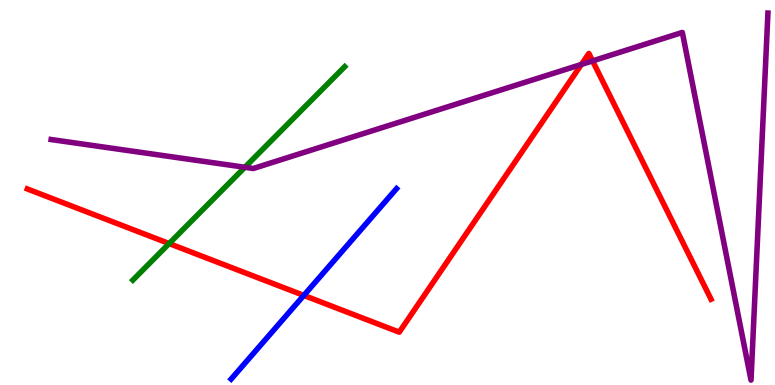[{'lines': ['blue', 'red'], 'intersections': [{'x': 3.92, 'y': 2.33}]}, {'lines': ['green', 'red'], 'intersections': [{'x': 2.18, 'y': 3.67}]}, {'lines': ['purple', 'red'], 'intersections': [{'x': 7.5, 'y': 8.33}, {'x': 7.65, 'y': 8.42}]}, {'lines': ['blue', 'green'], 'intersections': []}, {'lines': ['blue', 'purple'], 'intersections': []}, {'lines': ['green', 'purple'], 'intersections': [{'x': 3.16, 'y': 5.66}]}]